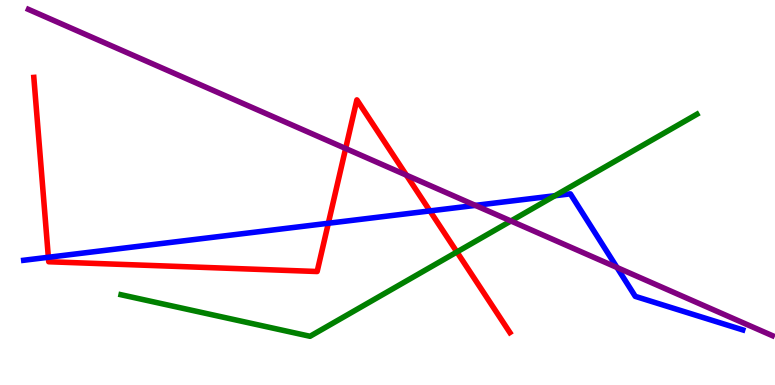[{'lines': ['blue', 'red'], 'intersections': [{'x': 0.624, 'y': 3.32}, {'x': 4.24, 'y': 4.2}, {'x': 5.55, 'y': 4.52}]}, {'lines': ['green', 'red'], 'intersections': [{'x': 5.9, 'y': 3.46}]}, {'lines': ['purple', 'red'], 'intersections': [{'x': 4.46, 'y': 6.14}, {'x': 5.24, 'y': 5.45}]}, {'lines': ['blue', 'green'], 'intersections': [{'x': 7.16, 'y': 4.92}]}, {'lines': ['blue', 'purple'], 'intersections': [{'x': 6.13, 'y': 4.67}, {'x': 7.96, 'y': 3.05}]}, {'lines': ['green', 'purple'], 'intersections': [{'x': 6.59, 'y': 4.26}]}]